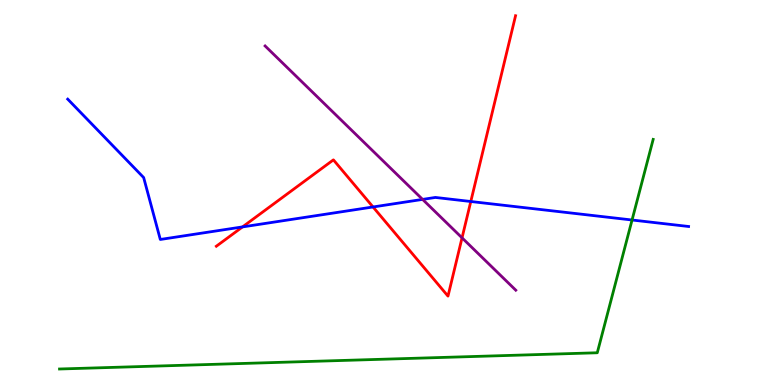[{'lines': ['blue', 'red'], 'intersections': [{'x': 3.13, 'y': 4.11}, {'x': 4.81, 'y': 4.62}, {'x': 6.07, 'y': 4.77}]}, {'lines': ['green', 'red'], 'intersections': []}, {'lines': ['purple', 'red'], 'intersections': [{'x': 5.96, 'y': 3.82}]}, {'lines': ['blue', 'green'], 'intersections': [{'x': 8.16, 'y': 4.29}]}, {'lines': ['blue', 'purple'], 'intersections': [{'x': 5.45, 'y': 4.82}]}, {'lines': ['green', 'purple'], 'intersections': []}]